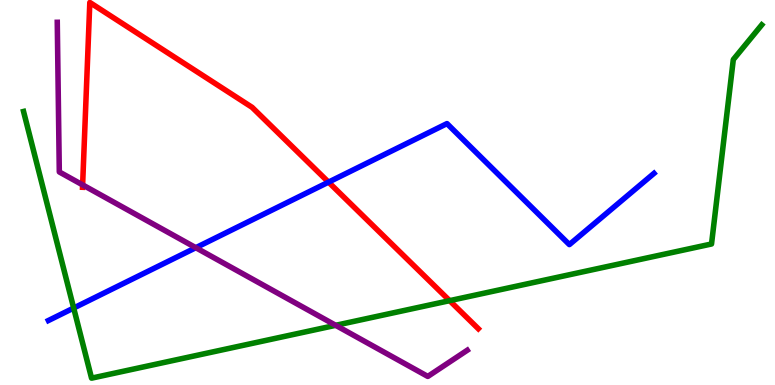[{'lines': ['blue', 'red'], 'intersections': [{'x': 4.24, 'y': 5.27}]}, {'lines': ['green', 'red'], 'intersections': [{'x': 5.8, 'y': 2.19}]}, {'lines': ['purple', 'red'], 'intersections': [{'x': 1.07, 'y': 5.2}]}, {'lines': ['blue', 'green'], 'intersections': [{'x': 0.951, 'y': 2.0}]}, {'lines': ['blue', 'purple'], 'intersections': [{'x': 2.53, 'y': 3.57}]}, {'lines': ['green', 'purple'], 'intersections': [{'x': 4.33, 'y': 1.55}]}]